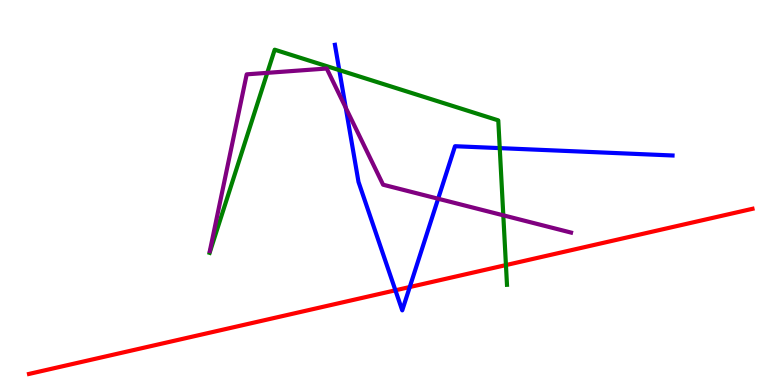[{'lines': ['blue', 'red'], 'intersections': [{'x': 5.1, 'y': 2.46}, {'x': 5.29, 'y': 2.54}]}, {'lines': ['green', 'red'], 'intersections': [{'x': 6.53, 'y': 3.11}]}, {'lines': ['purple', 'red'], 'intersections': []}, {'lines': ['blue', 'green'], 'intersections': [{'x': 4.38, 'y': 8.18}, {'x': 6.45, 'y': 6.15}]}, {'lines': ['blue', 'purple'], 'intersections': [{'x': 4.46, 'y': 7.2}, {'x': 5.65, 'y': 4.84}]}, {'lines': ['green', 'purple'], 'intersections': [{'x': 3.45, 'y': 8.11}, {'x': 6.49, 'y': 4.41}]}]